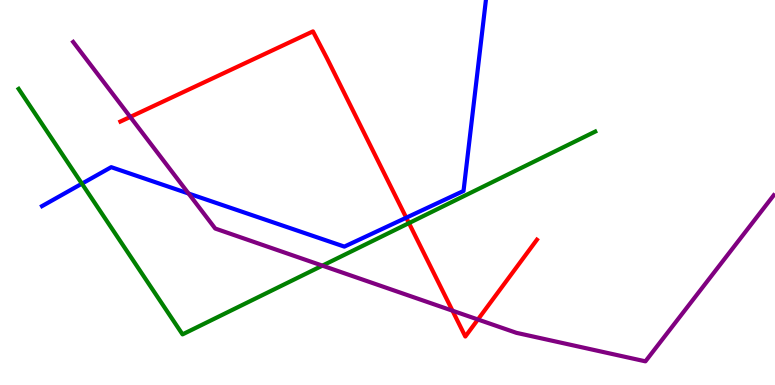[{'lines': ['blue', 'red'], 'intersections': [{'x': 5.24, 'y': 4.35}]}, {'lines': ['green', 'red'], 'intersections': [{'x': 5.28, 'y': 4.2}]}, {'lines': ['purple', 'red'], 'intersections': [{'x': 1.68, 'y': 6.96}, {'x': 5.84, 'y': 1.93}, {'x': 6.17, 'y': 1.7}]}, {'lines': ['blue', 'green'], 'intersections': [{'x': 1.06, 'y': 5.23}]}, {'lines': ['blue', 'purple'], 'intersections': [{'x': 2.43, 'y': 4.97}]}, {'lines': ['green', 'purple'], 'intersections': [{'x': 4.16, 'y': 3.1}]}]